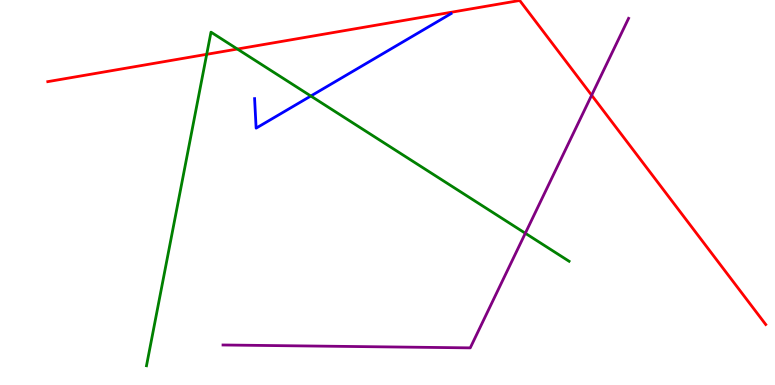[{'lines': ['blue', 'red'], 'intersections': []}, {'lines': ['green', 'red'], 'intersections': [{'x': 2.67, 'y': 8.59}, {'x': 3.06, 'y': 8.73}]}, {'lines': ['purple', 'red'], 'intersections': [{'x': 7.63, 'y': 7.53}]}, {'lines': ['blue', 'green'], 'intersections': [{'x': 4.01, 'y': 7.51}]}, {'lines': ['blue', 'purple'], 'intersections': []}, {'lines': ['green', 'purple'], 'intersections': [{'x': 6.78, 'y': 3.94}]}]